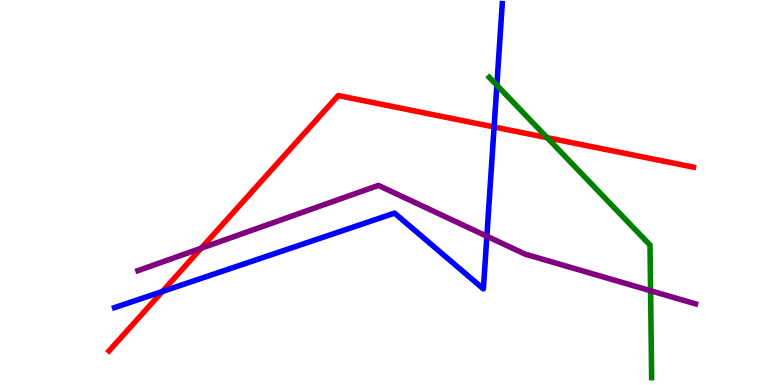[{'lines': ['blue', 'red'], 'intersections': [{'x': 2.1, 'y': 2.43}, {'x': 6.38, 'y': 6.7}]}, {'lines': ['green', 'red'], 'intersections': [{'x': 7.06, 'y': 6.42}]}, {'lines': ['purple', 'red'], 'intersections': [{'x': 2.6, 'y': 3.55}]}, {'lines': ['blue', 'green'], 'intersections': [{'x': 6.41, 'y': 7.79}]}, {'lines': ['blue', 'purple'], 'intersections': [{'x': 6.28, 'y': 3.86}]}, {'lines': ['green', 'purple'], 'intersections': [{'x': 8.39, 'y': 2.45}]}]